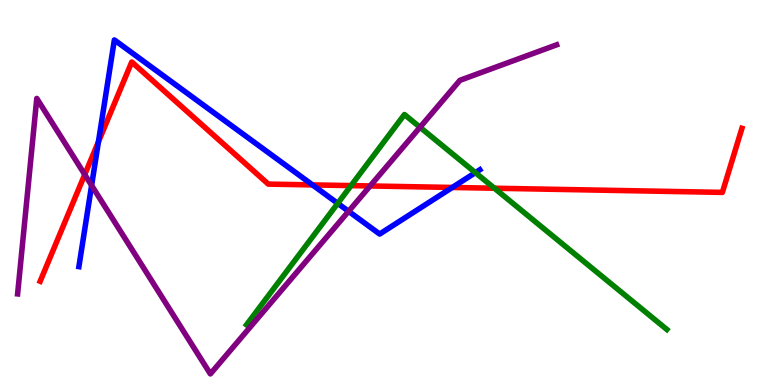[{'lines': ['blue', 'red'], 'intersections': [{'x': 1.27, 'y': 6.32}, {'x': 4.03, 'y': 5.2}, {'x': 5.84, 'y': 5.13}]}, {'lines': ['green', 'red'], 'intersections': [{'x': 4.53, 'y': 5.18}, {'x': 6.38, 'y': 5.11}]}, {'lines': ['purple', 'red'], 'intersections': [{'x': 1.09, 'y': 5.47}, {'x': 4.78, 'y': 5.17}]}, {'lines': ['blue', 'green'], 'intersections': [{'x': 4.36, 'y': 4.72}, {'x': 6.13, 'y': 5.52}]}, {'lines': ['blue', 'purple'], 'intersections': [{'x': 1.18, 'y': 5.18}, {'x': 4.5, 'y': 4.51}]}, {'lines': ['green', 'purple'], 'intersections': [{'x': 5.42, 'y': 6.69}]}]